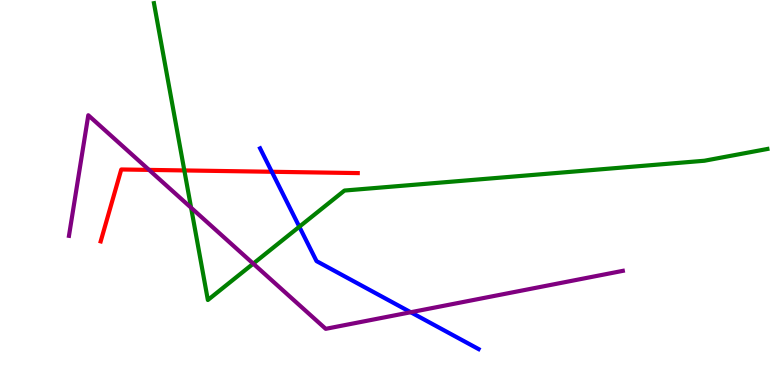[{'lines': ['blue', 'red'], 'intersections': [{'x': 3.51, 'y': 5.54}]}, {'lines': ['green', 'red'], 'intersections': [{'x': 2.38, 'y': 5.57}]}, {'lines': ['purple', 'red'], 'intersections': [{'x': 1.92, 'y': 5.59}]}, {'lines': ['blue', 'green'], 'intersections': [{'x': 3.86, 'y': 4.11}]}, {'lines': ['blue', 'purple'], 'intersections': [{'x': 5.3, 'y': 1.89}]}, {'lines': ['green', 'purple'], 'intersections': [{'x': 2.47, 'y': 4.6}, {'x': 3.27, 'y': 3.15}]}]